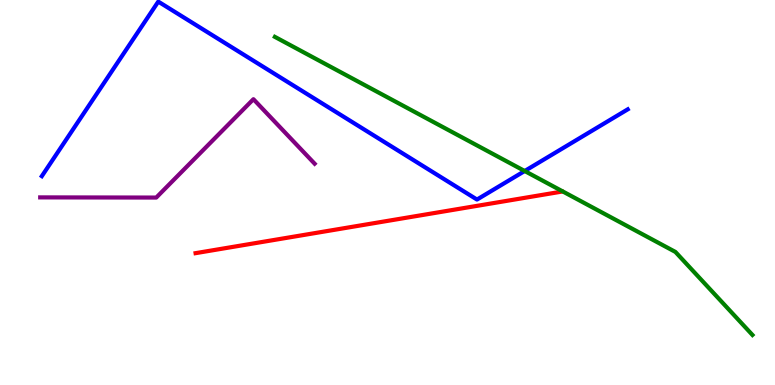[{'lines': ['blue', 'red'], 'intersections': []}, {'lines': ['green', 'red'], 'intersections': []}, {'lines': ['purple', 'red'], 'intersections': []}, {'lines': ['blue', 'green'], 'intersections': [{'x': 6.77, 'y': 5.56}]}, {'lines': ['blue', 'purple'], 'intersections': []}, {'lines': ['green', 'purple'], 'intersections': []}]